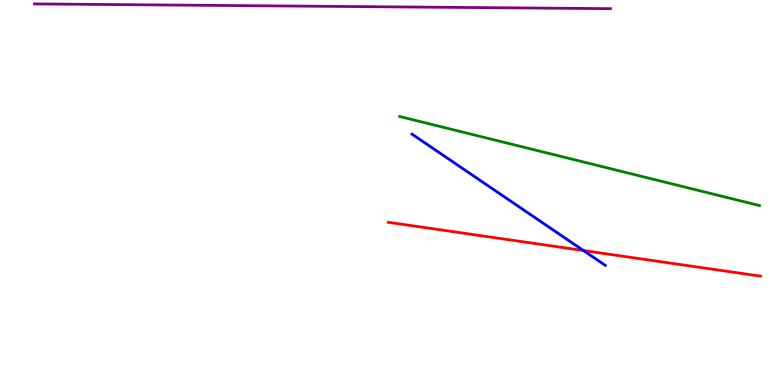[{'lines': ['blue', 'red'], 'intersections': [{'x': 7.53, 'y': 3.49}]}, {'lines': ['green', 'red'], 'intersections': []}, {'lines': ['purple', 'red'], 'intersections': []}, {'lines': ['blue', 'green'], 'intersections': []}, {'lines': ['blue', 'purple'], 'intersections': []}, {'lines': ['green', 'purple'], 'intersections': []}]